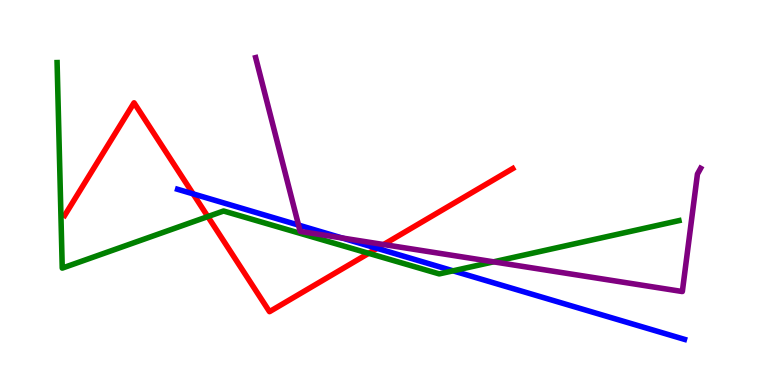[{'lines': ['blue', 'red'], 'intersections': [{'x': 2.49, 'y': 4.96}, {'x': 4.87, 'y': 3.55}]}, {'lines': ['green', 'red'], 'intersections': [{'x': 2.68, 'y': 4.37}, {'x': 4.76, 'y': 3.42}]}, {'lines': ['purple', 'red'], 'intersections': [{'x': 4.95, 'y': 3.65}]}, {'lines': ['blue', 'green'], 'intersections': [{'x': 5.85, 'y': 2.97}]}, {'lines': ['blue', 'purple'], 'intersections': [{'x': 3.85, 'y': 4.15}, {'x': 4.42, 'y': 3.82}]}, {'lines': ['green', 'purple'], 'intersections': [{'x': 6.37, 'y': 3.2}]}]